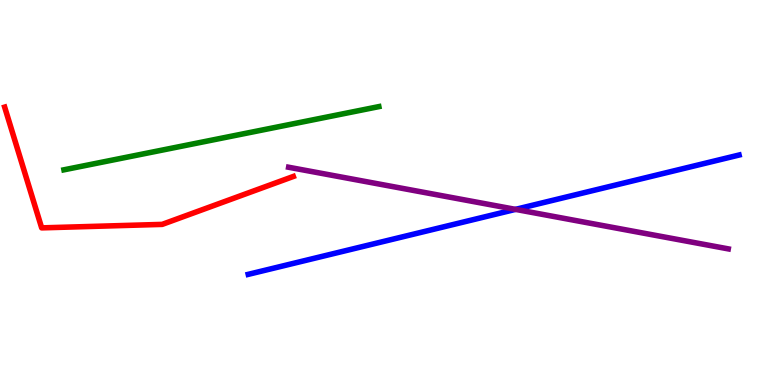[{'lines': ['blue', 'red'], 'intersections': []}, {'lines': ['green', 'red'], 'intersections': []}, {'lines': ['purple', 'red'], 'intersections': []}, {'lines': ['blue', 'green'], 'intersections': []}, {'lines': ['blue', 'purple'], 'intersections': [{'x': 6.65, 'y': 4.56}]}, {'lines': ['green', 'purple'], 'intersections': []}]